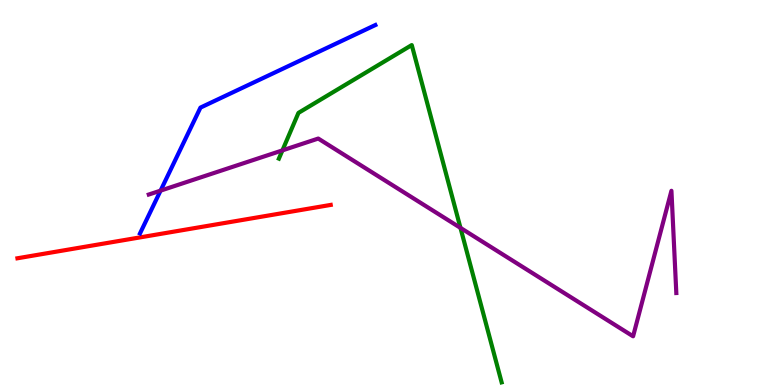[{'lines': ['blue', 'red'], 'intersections': []}, {'lines': ['green', 'red'], 'intersections': []}, {'lines': ['purple', 'red'], 'intersections': []}, {'lines': ['blue', 'green'], 'intersections': []}, {'lines': ['blue', 'purple'], 'intersections': [{'x': 2.07, 'y': 5.05}]}, {'lines': ['green', 'purple'], 'intersections': [{'x': 3.64, 'y': 6.09}, {'x': 5.94, 'y': 4.08}]}]